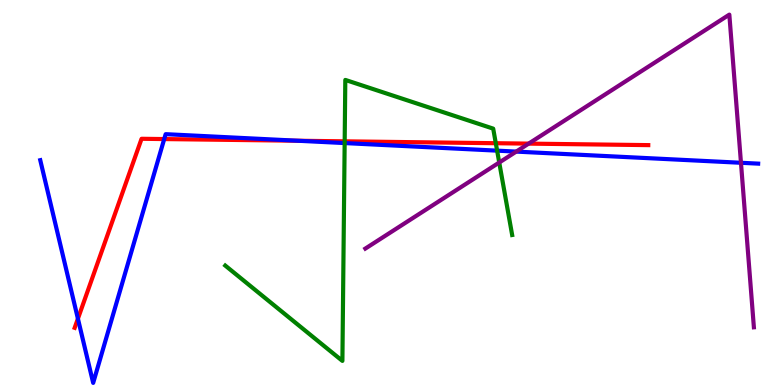[{'lines': ['blue', 'red'], 'intersections': [{'x': 1.01, 'y': 1.72}, {'x': 2.12, 'y': 6.39}, {'x': 3.84, 'y': 6.34}]}, {'lines': ['green', 'red'], 'intersections': [{'x': 4.45, 'y': 6.33}, {'x': 6.4, 'y': 6.28}]}, {'lines': ['purple', 'red'], 'intersections': [{'x': 6.82, 'y': 6.27}]}, {'lines': ['blue', 'green'], 'intersections': [{'x': 4.45, 'y': 6.28}, {'x': 6.41, 'y': 6.09}]}, {'lines': ['blue', 'purple'], 'intersections': [{'x': 6.66, 'y': 6.06}, {'x': 9.56, 'y': 5.77}]}, {'lines': ['green', 'purple'], 'intersections': [{'x': 6.44, 'y': 5.78}]}]